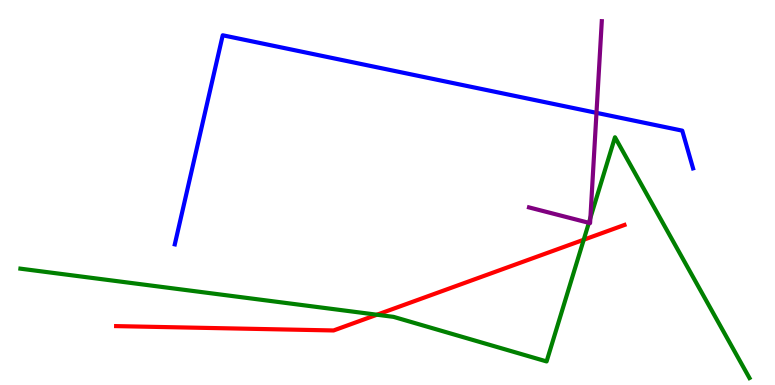[{'lines': ['blue', 'red'], 'intersections': []}, {'lines': ['green', 'red'], 'intersections': [{'x': 4.86, 'y': 1.83}, {'x': 7.53, 'y': 3.77}]}, {'lines': ['purple', 'red'], 'intersections': []}, {'lines': ['blue', 'green'], 'intersections': []}, {'lines': ['blue', 'purple'], 'intersections': [{'x': 7.7, 'y': 7.07}]}, {'lines': ['green', 'purple'], 'intersections': [{'x': 7.6, 'y': 4.21}, {'x': 7.62, 'y': 4.34}]}]